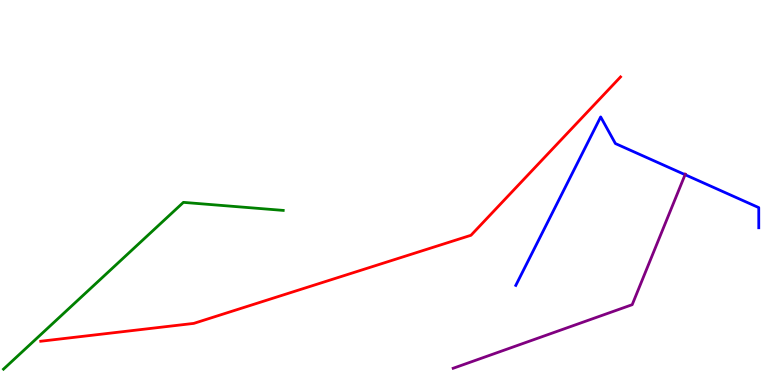[{'lines': ['blue', 'red'], 'intersections': []}, {'lines': ['green', 'red'], 'intersections': []}, {'lines': ['purple', 'red'], 'intersections': []}, {'lines': ['blue', 'green'], 'intersections': []}, {'lines': ['blue', 'purple'], 'intersections': [{'x': 8.84, 'y': 5.46}]}, {'lines': ['green', 'purple'], 'intersections': []}]